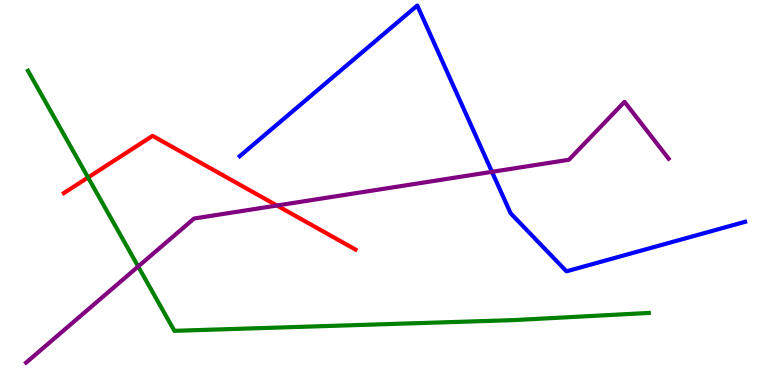[{'lines': ['blue', 'red'], 'intersections': []}, {'lines': ['green', 'red'], 'intersections': [{'x': 1.14, 'y': 5.39}]}, {'lines': ['purple', 'red'], 'intersections': [{'x': 3.57, 'y': 4.66}]}, {'lines': ['blue', 'green'], 'intersections': []}, {'lines': ['blue', 'purple'], 'intersections': [{'x': 6.35, 'y': 5.54}]}, {'lines': ['green', 'purple'], 'intersections': [{'x': 1.78, 'y': 3.08}]}]